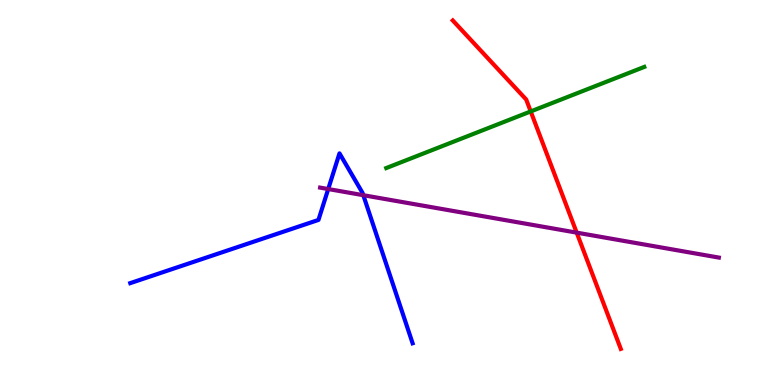[{'lines': ['blue', 'red'], 'intersections': []}, {'lines': ['green', 'red'], 'intersections': [{'x': 6.85, 'y': 7.11}]}, {'lines': ['purple', 'red'], 'intersections': [{'x': 7.44, 'y': 3.96}]}, {'lines': ['blue', 'green'], 'intersections': []}, {'lines': ['blue', 'purple'], 'intersections': [{'x': 4.24, 'y': 5.09}, {'x': 4.69, 'y': 4.93}]}, {'lines': ['green', 'purple'], 'intersections': []}]